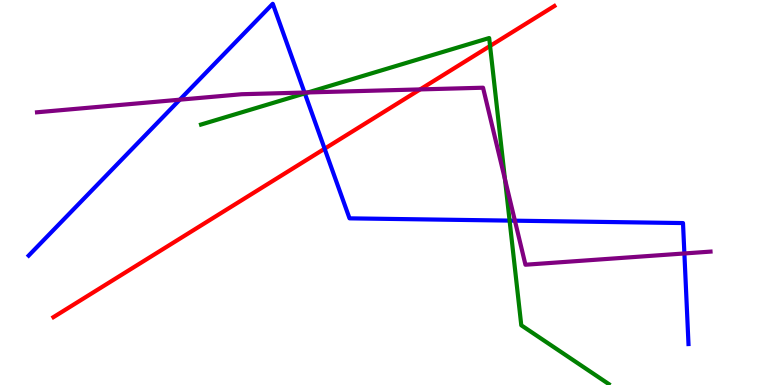[{'lines': ['blue', 'red'], 'intersections': [{'x': 4.19, 'y': 6.14}]}, {'lines': ['green', 'red'], 'intersections': [{'x': 6.32, 'y': 8.81}]}, {'lines': ['purple', 'red'], 'intersections': [{'x': 5.42, 'y': 7.68}]}, {'lines': ['blue', 'green'], 'intersections': [{'x': 3.93, 'y': 7.57}, {'x': 6.58, 'y': 4.27}]}, {'lines': ['blue', 'purple'], 'intersections': [{'x': 2.32, 'y': 7.41}, {'x': 3.93, 'y': 7.6}, {'x': 6.64, 'y': 4.27}, {'x': 8.83, 'y': 3.42}]}, {'lines': ['green', 'purple'], 'intersections': [{'x': 3.97, 'y': 7.6}, {'x': 6.52, 'y': 5.35}]}]